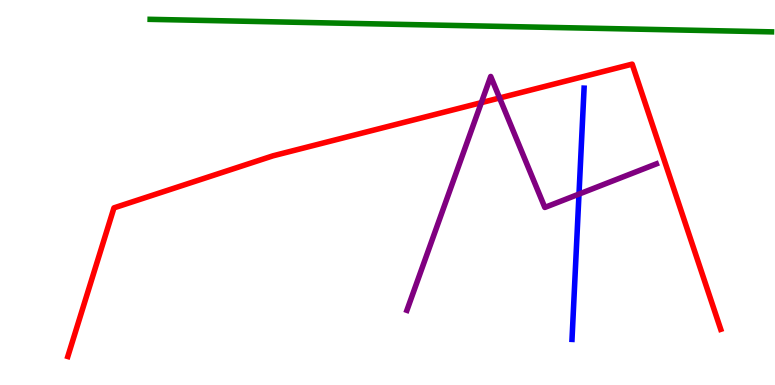[{'lines': ['blue', 'red'], 'intersections': []}, {'lines': ['green', 'red'], 'intersections': []}, {'lines': ['purple', 'red'], 'intersections': [{'x': 6.21, 'y': 7.33}, {'x': 6.45, 'y': 7.46}]}, {'lines': ['blue', 'green'], 'intersections': []}, {'lines': ['blue', 'purple'], 'intersections': [{'x': 7.47, 'y': 4.96}]}, {'lines': ['green', 'purple'], 'intersections': []}]